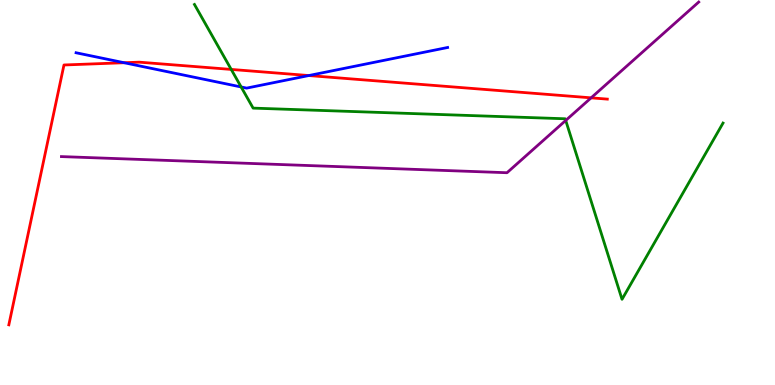[{'lines': ['blue', 'red'], 'intersections': [{'x': 1.6, 'y': 8.37}, {'x': 3.98, 'y': 8.04}]}, {'lines': ['green', 'red'], 'intersections': [{'x': 2.98, 'y': 8.2}]}, {'lines': ['purple', 'red'], 'intersections': [{'x': 7.63, 'y': 7.46}]}, {'lines': ['blue', 'green'], 'intersections': [{'x': 3.11, 'y': 7.74}]}, {'lines': ['blue', 'purple'], 'intersections': []}, {'lines': ['green', 'purple'], 'intersections': [{'x': 7.3, 'y': 6.87}]}]